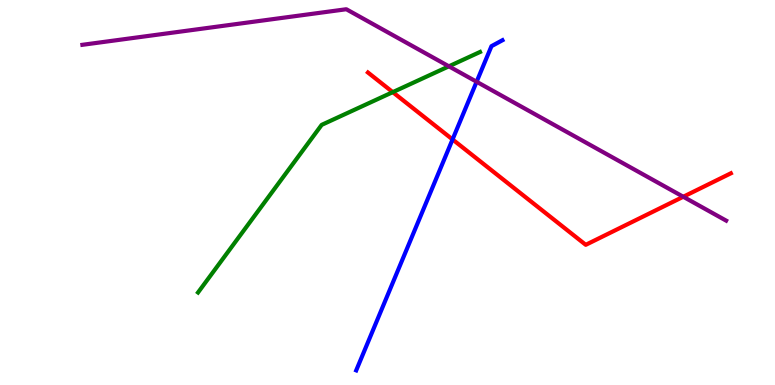[{'lines': ['blue', 'red'], 'intersections': [{'x': 5.84, 'y': 6.38}]}, {'lines': ['green', 'red'], 'intersections': [{'x': 5.07, 'y': 7.61}]}, {'lines': ['purple', 'red'], 'intersections': [{'x': 8.82, 'y': 4.89}]}, {'lines': ['blue', 'green'], 'intersections': []}, {'lines': ['blue', 'purple'], 'intersections': [{'x': 6.15, 'y': 7.88}]}, {'lines': ['green', 'purple'], 'intersections': [{'x': 5.79, 'y': 8.28}]}]